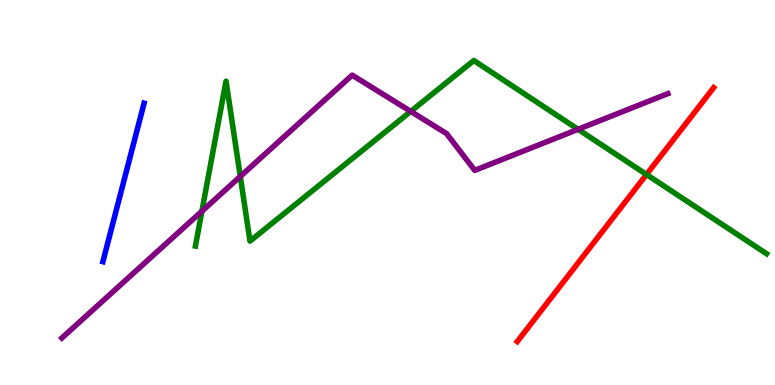[{'lines': ['blue', 'red'], 'intersections': []}, {'lines': ['green', 'red'], 'intersections': [{'x': 8.34, 'y': 5.47}]}, {'lines': ['purple', 'red'], 'intersections': []}, {'lines': ['blue', 'green'], 'intersections': []}, {'lines': ['blue', 'purple'], 'intersections': []}, {'lines': ['green', 'purple'], 'intersections': [{'x': 2.61, 'y': 4.51}, {'x': 3.1, 'y': 5.42}, {'x': 5.3, 'y': 7.11}, {'x': 7.46, 'y': 6.64}]}]